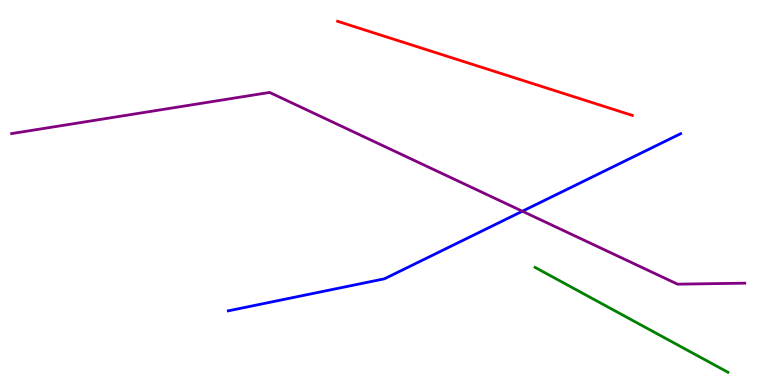[{'lines': ['blue', 'red'], 'intersections': []}, {'lines': ['green', 'red'], 'intersections': []}, {'lines': ['purple', 'red'], 'intersections': []}, {'lines': ['blue', 'green'], 'intersections': []}, {'lines': ['blue', 'purple'], 'intersections': [{'x': 6.74, 'y': 4.51}]}, {'lines': ['green', 'purple'], 'intersections': []}]